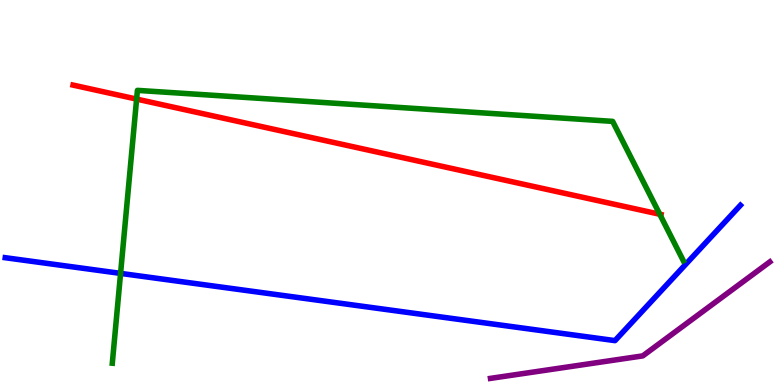[{'lines': ['blue', 'red'], 'intersections': []}, {'lines': ['green', 'red'], 'intersections': [{'x': 1.76, 'y': 7.43}, {'x': 8.51, 'y': 4.44}]}, {'lines': ['purple', 'red'], 'intersections': []}, {'lines': ['blue', 'green'], 'intersections': [{'x': 1.56, 'y': 2.9}]}, {'lines': ['blue', 'purple'], 'intersections': []}, {'lines': ['green', 'purple'], 'intersections': []}]